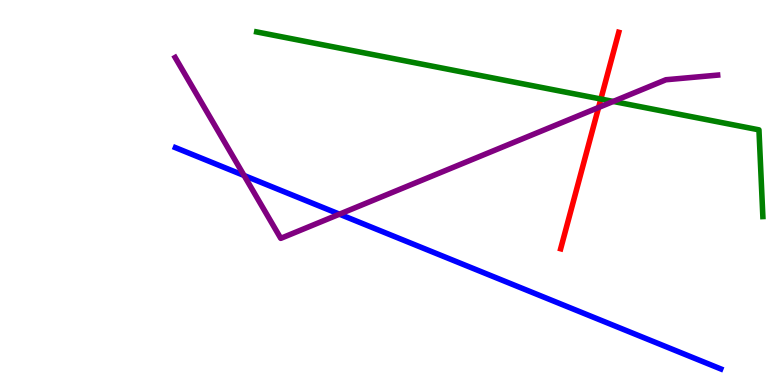[{'lines': ['blue', 'red'], 'intersections': []}, {'lines': ['green', 'red'], 'intersections': [{'x': 7.75, 'y': 7.43}]}, {'lines': ['purple', 'red'], 'intersections': [{'x': 7.72, 'y': 7.21}]}, {'lines': ['blue', 'green'], 'intersections': []}, {'lines': ['blue', 'purple'], 'intersections': [{'x': 3.15, 'y': 5.44}, {'x': 4.38, 'y': 4.44}]}, {'lines': ['green', 'purple'], 'intersections': [{'x': 7.91, 'y': 7.37}]}]